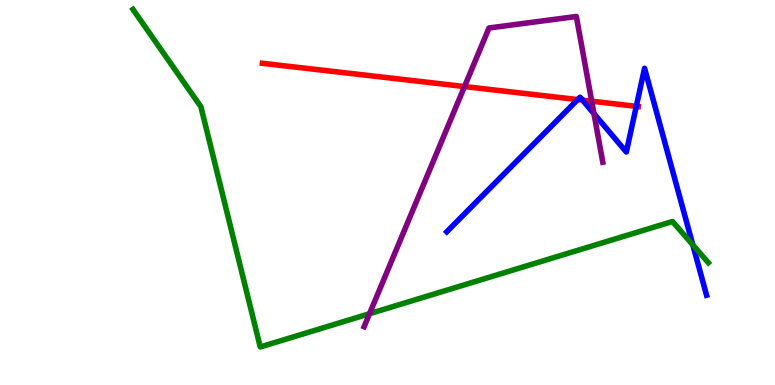[{'lines': ['blue', 'red'], 'intersections': [{'x': 7.45, 'y': 7.41}, {'x': 7.52, 'y': 7.4}, {'x': 8.21, 'y': 7.24}]}, {'lines': ['green', 'red'], 'intersections': []}, {'lines': ['purple', 'red'], 'intersections': [{'x': 5.99, 'y': 7.75}, {'x': 7.64, 'y': 7.37}]}, {'lines': ['blue', 'green'], 'intersections': [{'x': 8.94, 'y': 3.64}]}, {'lines': ['blue', 'purple'], 'intersections': [{'x': 7.66, 'y': 7.05}]}, {'lines': ['green', 'purple'], 'intersections': [{'x': 4.77, 'y': 1.85}]}]